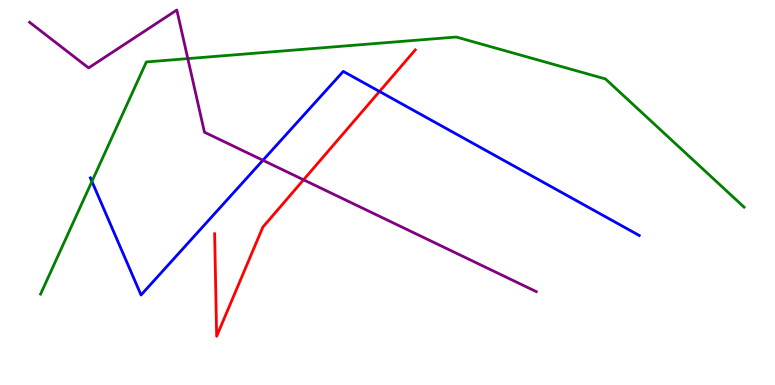[{'lines': ['blue', 'red'], 'intersections': [{'x': 4.9, 'y': 7.62}]}, {'lines': ['green', 'red'], 'intersections': []}, {'lines': ['purple', 'red'], 'intersections': [{'x': 3.92, 'y': 5.33}]}, {'lines': ['blue', 'green'], 'intersections': [{'x': 1.19, 'y': 5.29}]}, {'lines': ['blue', 'purple'], 'intersections': [{'x': 3.39, 'y': 5.84}]}, {'lines': ['green', 'purple'], 'intersections': [{'x': 2.42, 'y': 8.48}]}]